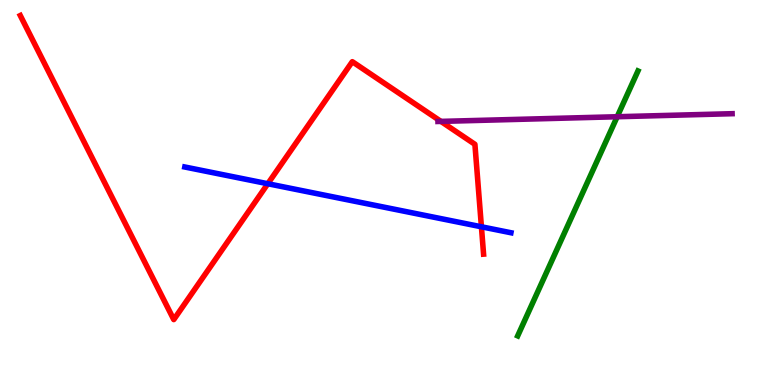[{'lines': ['blue', 'red'], 'intersections': [{'x': 3.46, 'y': 5.23}, {'x': 6.21, 'y': 4.11}]}, {'lines': ['green', 'red'], 'intersections': []}, {'lines': ['purple', 'red'], 'intersections': [{'x': 5.69, 'y': 6.85}]}, {'lines': ['blue', 'green'], 'intersections': []}, {'lines': ['blue', 'purple'], 'intersections': []}, {'lines': ['green', 'purple'], 'intersections': [{'x': 7.96, 'y': 6.97}]}]